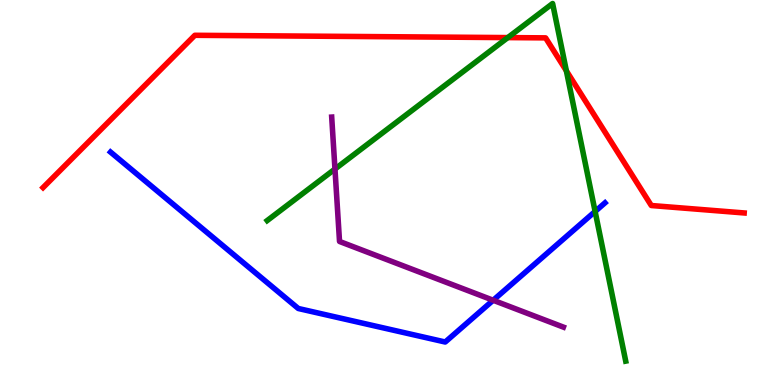[{'lines': ['blue', 'red'], 'intersections': []}, {'lines': ['green', 'red'], 'intersections': [{'x': 6.55, 'y': 9.02}, {'x': 7.31, 'y': 8.16}]}, {'lines': ['purple', 'red'], 'intersections': []}, {'lines': ['blue', 'green'], 'intersections': [{'x': 7.68, 'y': 4.51}]}, {'lines': ['blue', 'purple'], 'intersections': [{'x': 6.36, 'y': 2.2}]}, {'lines': ['green', 'purple'], 'intersections': [{'x': 4.32, 'y': 5.61}]}]